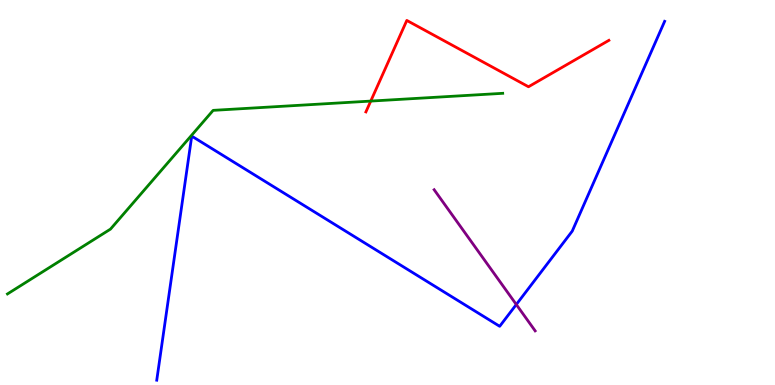[{'lines': ['blue', 'red'], 'intersections': []}, {'lines': ['green', 'red'], 'intersections': [{'x': 4.78, 'y': 7.37}]}, {'lines': ['purple', 'red'], 'intersections': []}, {'lines': ['blue', 'green'], 'intersections': []}, {'lines': ['blue', 'purple'], 'intersections': [{'x': 6.66, 'y': 2.09}]}, {'lines': ['green', 'purple'], 'intersections': []}]